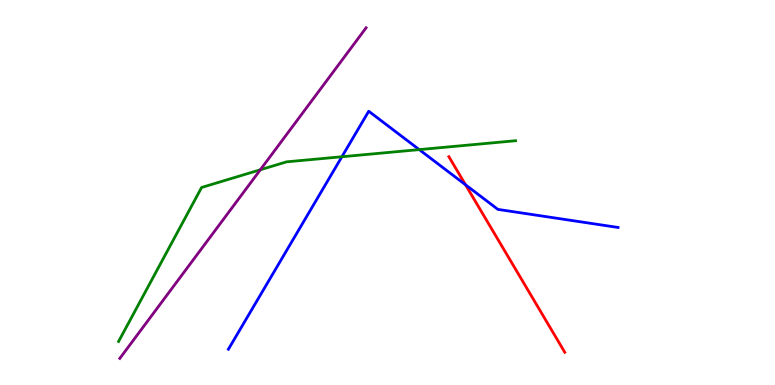[{'lines': ['blue', 'red'], 'intersections': [{'x': 6.01, 'y': 5.2}]}, {'lines': ['green', 'red'], 'intersections': []}, {'lines': ['purple', 'red'], 'intersections': []}, {'lines': ['blue', 'green'], 'intersections': [{'x': 4.41, 'y': 5.93}, {'x': 5.41, 'y': 6.11}]}, {'lines': ['blue', 'purple'], 'intersections': []}, {'lines': ['green', 'purple'], 'intersections': [{'x': 3.36, 'y': 5.59}]}]